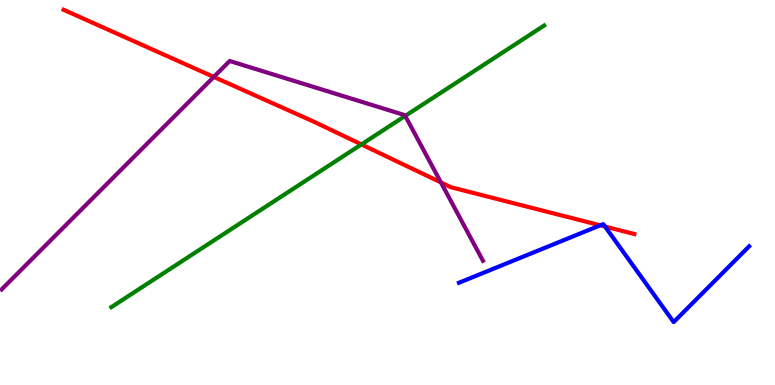[{'lines': ['blue', 'red'], 'intersections': [{'x': 7.75, 'y': 4.15}, {'x': 7.81, 'y': 4.12}]}, {'lines': ['green', 'red'], 'intersections': [{'x': 4.66, 'y': 6.25}]}, {'lines': ['purple', 'red'], 'intersections': [{'x': 2.76, 'y': 8.0}, {'x': 5.69, 'y': 5.26}]}, {'lines': ['blue', 'green'], 'intersections': []}, {'lines': ['blue', 'purple'], 'intersections': []}, {'lines': ['green', 'purple'], 'intersections': [{'x': 5.23, 'y': 6.99}]}]